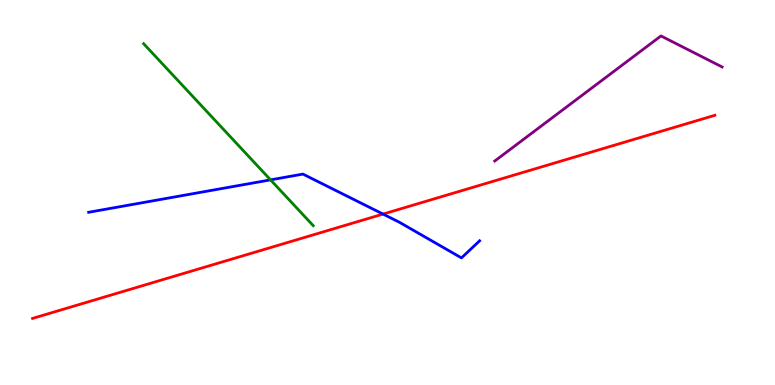[{'lines': ['blue', 'red'], 'intersections': [{'x': 4.94, 'y': 4.44}]}, {'lines': ['green', 'red'], 'intersections': []}, {'lines': ['purple', 'red'], 'intersections': []}, {'lines': ['blue', 'green'], 'intersections': [{'x': 3.49, 'y': 5.33}]}, {'lines': ['blue', 'purple'], 'intersections': []}, {'lines': ['green', 'purple'], 'intersections': []}]